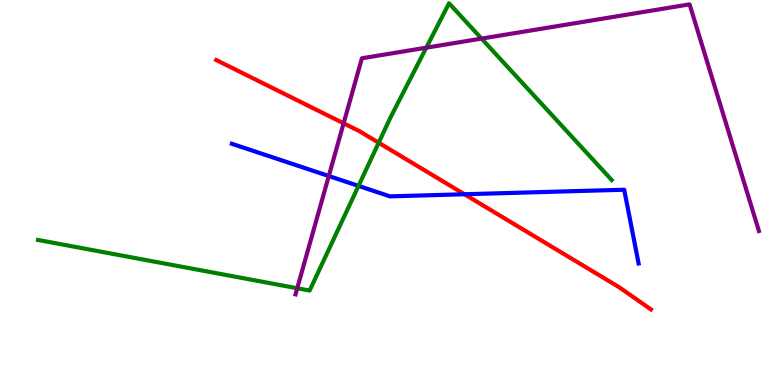[{'lines': ['blue', 'red'], 'intersections': [{'x': 5.99, 'y': 4.95}]}, {'lines': ['green', 'red'], 'intersections': [{'x': 4.89, 'y': 6.29}]}, {'lines': ['purple', 'red'], 'intersections': [{'x': 4.43, 'y': 6.8}]}, {'lines': ['blue', 'green'], 'intersections': [{'x': 4.63, 'y': 5.17}]}, {'lines': ['blue', 'purple'], 'intersections': [{'x': 4.24, 'y': 5.43}]}, {'lines': ['green', 'purple'], 'intersections': [{'x': 3.84, 'y': 2.51}, {'x': 5.5, 'y': 8.76}, {'x': 6.21, 'y': 9.0}]}]